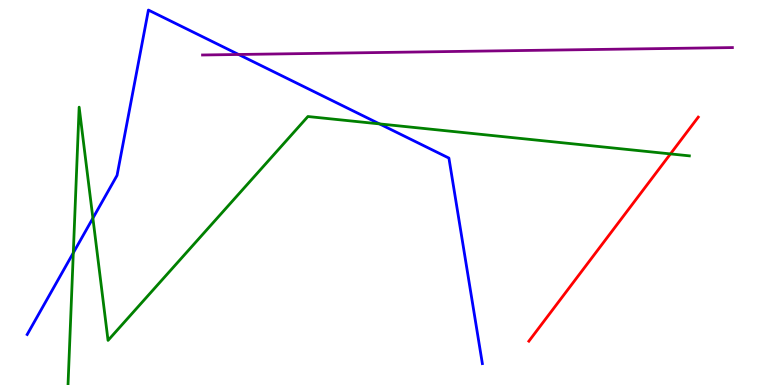[{'lines': ['blue', 'red'], 'intersections': []}, {'lines': ['green', 'red'], 'intersections': [{'x': 8.65, 'y': 6.0}]}, {'lines': ['purple', 'red'], 'intersections': []}, {'lines': ['blue', 'green'], 'intersections': [{'x': 0.946, 'y': 3.43}, {'x': 1.2, 'y': 4.33}, {'x': 4.9, 'y': 6.78}]}, {'lines': ['blue', 'purple'], 'intersections': [{'x': 3.08, 'y': 8.58}]}, {'lines': ['green', 'purple'], 'intersections': []}]